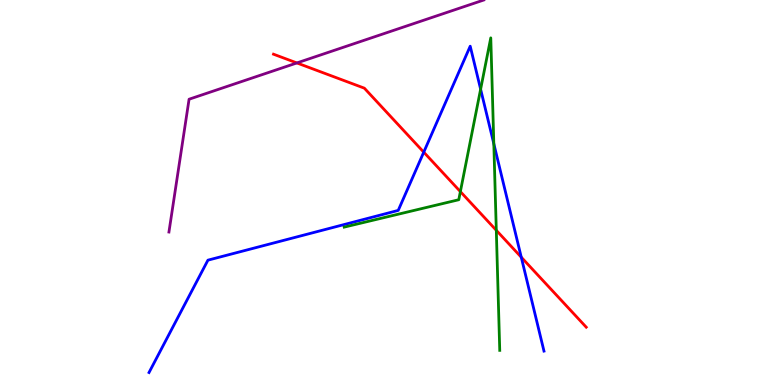[{'lines': ['blue', 'red'], 'intersections': [{'x': 5.47, 'y': 6.05}, {'x': 6.73, 'y': 3.32}]}, {'lines': ['green', 'red'], 'intersections': [{'x': 5.94, 'y': 5.02}, {'x': 6.4, 'y': 4.02}]}, {'lines': ['purple', 'red'], 'intersections': [{'x': 3.83, 'y': 8.37}]}, {'lines': ['blue', 'green'], 'intersections': [{'x': 6.2, 'y': 7.68}, {'x': 6.37, 'y': 6.27}]}, {'lines': ['blue', 'purple'], 'intersections': []}, {'lines': ['green', 'purple'], 'intersections': []}]